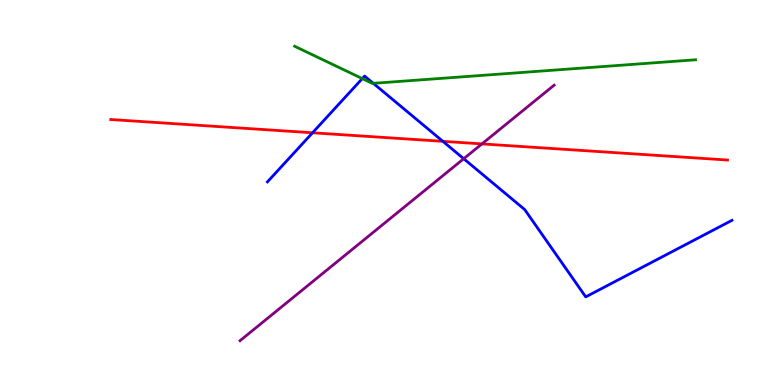[{'lines': ['blue', 'red'], 'intersections': [{'x': 4.03, 'y': 6.55}, {'x': 5.71, 'y': 6.33}]}, {'lines': ['green', 'red'], 'intersections': []}, {'lines': ['purple', 'red'], 'intersections': [{'x': 6.22, 'y': 6.26}]}, {'lines': ['blue', 'green'], 'intersections': [{'x': 4.67, 'y': 7.96}, {'x': 4.82, 'y': 7.84}]}, {'lines': ['blue', 'purple'], 'intersections': [{'x': 5.98, 'y': 5.88}]}, {'lines': ['green', 'purple'], 'intersections': []}]